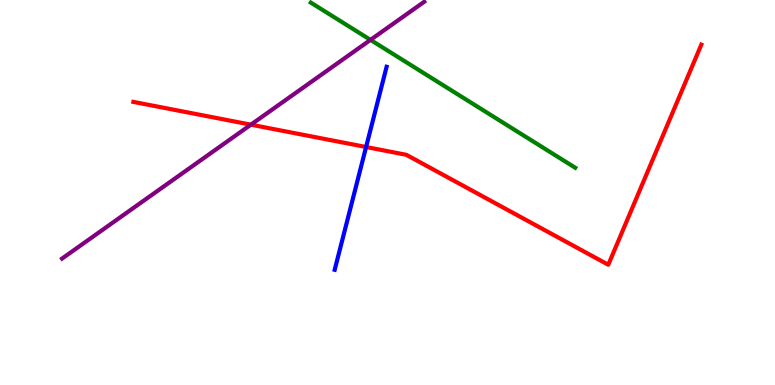[{'lines': ['blue', 'red'], 'intersections': [{'x': 4.72, 'y': 6.18}]}, {'lines': ['green', 'red'], 'intersections': []}, {'lines': ['purple', 'red'], 'intersections': [{'x': 3.24, 'y': 6.76}]}, {'lines': ['blue', 'green'], 'intersections': []}, {'lines': ['blue', 'purple'], 'intersections': []}, {'lines': ['green', 'purple'], 'intersections': [{'x': 4.78, 'y': 8.96}]}]